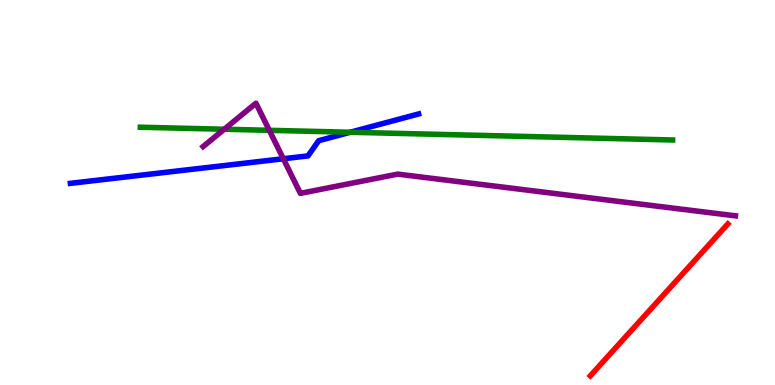[{'lines': ['blue', 'red'], 'intersections': []}, {'lines': ['green', 'red'], 'intersections': []}, {'lines': ['purple', 'red'], 'intersections': []}, {'lines': ['blue', 'green'], 'intersections': [{'x': 4.52, 'y': 6.56}]}, {'lines': ['blue', 'purple'], 'intersections': [{'x': 3.66, 'y': 5.88}]}, {'lines': ['green', 'purple'], 'intersections': [{'x': 2.89, 'y': 6.64}, {'x': 3.47, 'y': 6.62}]}]